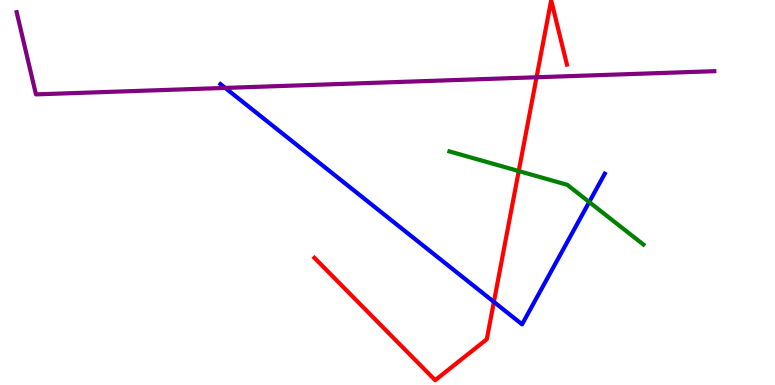[{'lines': ['blue', 'red'], 'intersections': [{'x': 6.37, 'y': 2.16}]}, {'lines': ['green', 'red'], 'intersections': [{'x': 6.69, 'y': 5.56}]}, {'lines': ['purple', 'red'], 'intersections': [{'x': 6.92, 'y': 7.99}]}, {'lines': ['blue', 'green'], 'intersections': [{'x': 7.6, 'y': 4.75}]}, {'lines': ['blue', 'purple'], 'intersections': [{'x': 2.91, 'y': 7.72}]}, {'lines': ['green', 'purple'], 'intersections': []}]